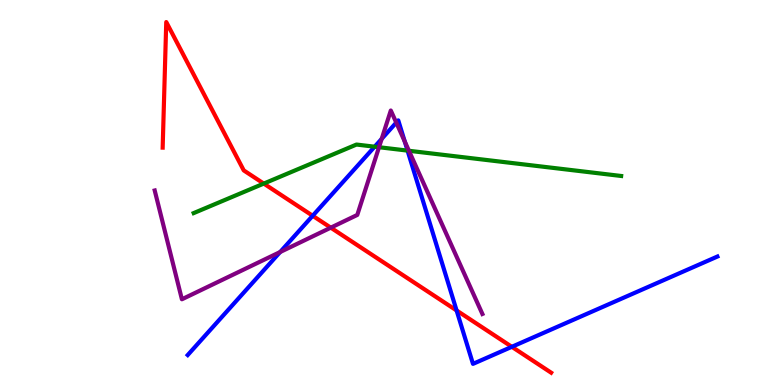[{'lines': ['blue', 'red'], 'intersections': [{'x': 4.03, 'y': 4.4}, {'x': 5.89, 'y': 1.94}, {'x': 6.6, 'y': 0.992}]}, {'lines': ['green', 'red'], 'intersections': [{'x': 3.4, 'y': 5.23}]}, {'lines': ['purple', 'red'], 'intersections': [{'x': 4.27, 'y': 4.09}]}, {'lines': ['blue', 'green'], 'intersections': [{'x': 4.83, 'y': 6.19}, {'x': 5.26, 'y': 6.09}]}, {'lines': ['blue', 'purple'], 'intersections': [{'x': 3.61, 'y': 3.45}, {'x': 4.93, 'y': 6.39}, {'x': 5.11, 'y': 6.82}, {'x': 5.22, 'y': 6.33}]}, {'lines': ['green', 'purple'], 'intersections': [{'x': 4.89, 'y': 6.18}, {'x': 5.28, 'y': 6.08}]}]